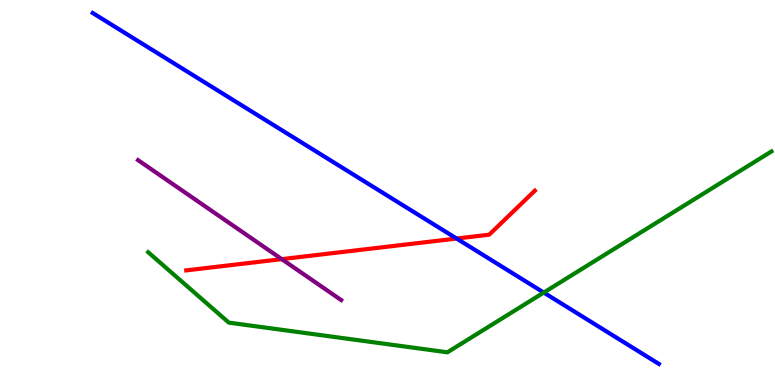[{'lines': ['blue', 'red'], 'intersections': [{'x': 5.89, 'y': 3.8}]}, {'lines': ['green', 'red'], 'intersections': []}, {'lines': ['purple', 'red'], 'intersections': [{'x': 3.64, 'y': 3.27}]}, {'lines': ['blue', 'green'], 'intersections': [{'x': 7.02, 'y': 2.4}]}, {'lines': ['blue', 'purple'], 'intersections': []}, {'lines': ['green', 'purple'], 'intersections': []}]